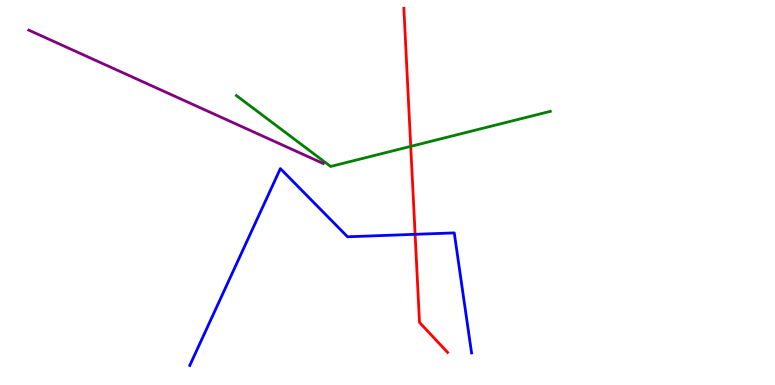[{'lines': ['blue', 'red'], 'intersections': [{'x': 5.36, 'y': 3.91}]}, {'lines': ['green', 'red'], 'intersections': [{'x': 5.3, 'y': 6.2}]}, {'lines': ['purple', 'red'], 'intersections': []}, {'lines': ['blue', 'green'], 'intersections': []}, {'lines': ['blue', 'purple'], 'intersections': []}, {'lines': ['green', 'purple'], 'intersections': []}]